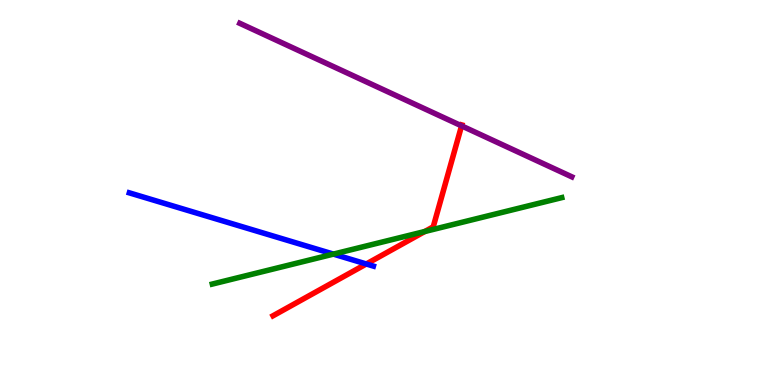[{'lines': ['blue', 'red'], 'intersections': [{'x': 4.73, 'y': 3.14}]}, {'lines': ['green', 'red'], 'intersections': [{'x': 5.48, 'y': 3.99}]}, {'lines': ['purple', 'red'], 'intersections': [{'x': 5.96, 'y': 6.73}]}, {'lines': ['blue', 'green'], 'intersections': [{'x': 4.3, 'y': 3.4}]}, {'lines': ['blue', 'purple'], 'intersections': []}, {'lines': ['green', 'purple'], 'intersections': []}]